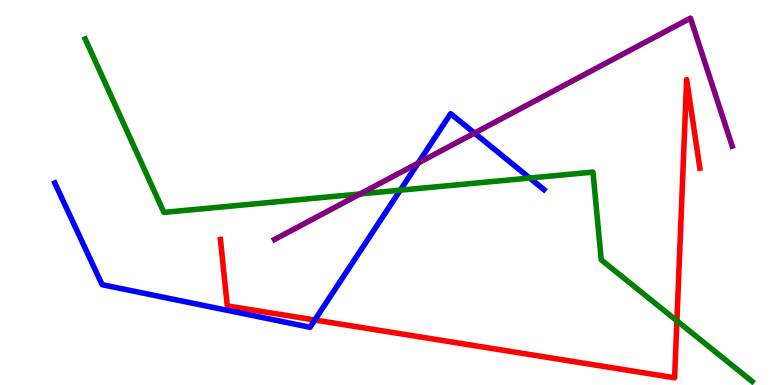[{'lines': ['blue', 'red'], 'intersections': [{'x': 4.06, 'y': 1.69}]}, {'lines': ['green', 'red'], 'intersections': [{'x': 8.73, 'y': 1.67}]}, {'lines': ['purple', 'red'], 'intersections': []}, {'lines': ['blue', 'green'], 'intersections': [{'x': 5.16, 'y': 5.06}, {'x': 6.84, 'y': 5.38}]}, {'lines': ['blue', 'purple'], 'intersections': [{'x': 5.4, 'y': 5.76}, {'x': 6.12, 'y': 6.54}]}, {'lines': ['green', 'purple'], 'intersections': [{'x': 4.65, 'y': 4.96}]}]